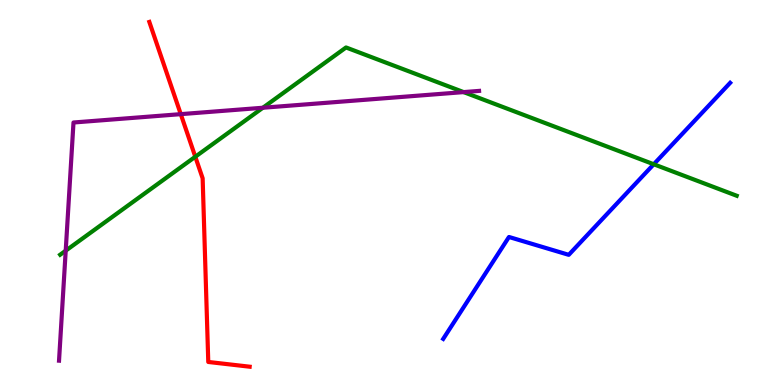[{'lines': ['blue', 'red'], 'intersections': []}, {'lines': ['green', 'red'], 'intersections': [{'x': 2.52, 'y': 5.93}]}, {'lines': ['purple', 'red'], 'intersections': [{'x': 2.33, 'y': 7.04}]}, {'lines': ['blue', 'green'], 'intersections': [{'x': 8.44, 'y': 5.73}]}, {'lines': ['blue', 'purple'], 'intersections': []}, {'lines': ['green', 'purple'], 'intersections': [{'x': 0.848, 'y': 3.49}, {'x': 3.39, 'y': 7.2}, {'x': 5.98, 'y': 7.61}]}]